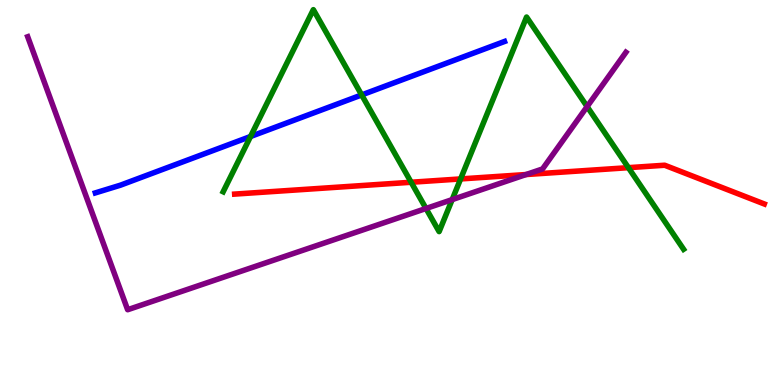[{'lines': ['blue', 'red'], 'intersections': []}, {'lines': ['green', 'red'], 'intersections': [{'x': 5.31, 'y': 5.27}, {'x': 5.94, 'y': 5.35}, {'x': 8.11, 'y': 5.65}]}, {'lines': ['purple', 'red'], 'intersections': [{'x': 6.79, 'y': 5.47}]}, {'lines': ['blue', 'green'], 'intersections': [{'x': 3.23, 'y': 6.45}, {'x': 4.67, 'y': 7.53}]}, {'lines': ['blue', 'purple'], 'intersections': []}, {'lines': ['green', 'purple'], 'intersections': [{'x': 5.5, 'y': 4.58}, {'x': 5.83, 'y': 4.82}, {'x': 7.58, 'y': 7.23}]}]